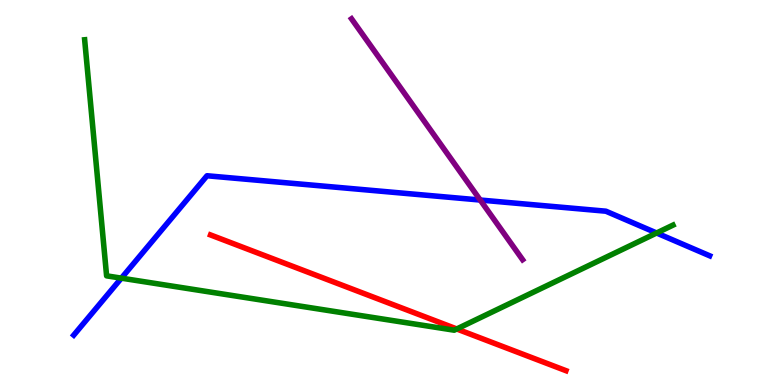[{'lines': ['blue', 'red'], 'intersections': []}, {'lines': ['green', 'red'], 'intersections': [{'x': 5.89, 'y': 1.46}]}, {'lines': ['purple', 'red'], 'intersections': []}, {'lines': ['blue', 'green'], 'intersections': [{'x': 1.57, 'y': 2.78}, {'x': 8.47, 'y': 3.95}]}, {'lines': ['blue', 'purple'], 'intersections': [{'x': 6.2, 'y': 4.8}]}, {'lines': ['green', 'purple'], 'intersections': []}]